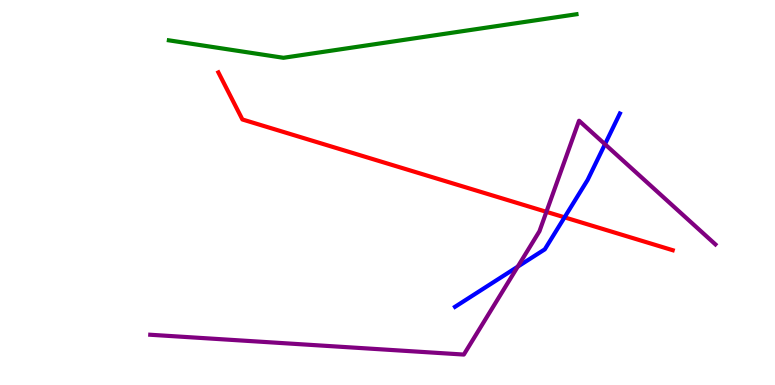[{'lines': ['blue', 'red'], 'intersections': [{'x': 7.28, 'y': 4.35}]}, {'lines': ['green', 'red'], 'intersections': []}, {'lines': ['purple', 'red'], 'intersections': [{'x': 7.05, 'y': 4.5}]}, {'lines': ['blue', 'green'], 'intersections': []}, {'lines': ['blue', 'purple'], 'intersections': [{'x': 6.68, 'y': 3.07}, {'x': 7.81, 'y': 6.25}]}, {'lines': ['green', 'purple'], 'intersections': []}]